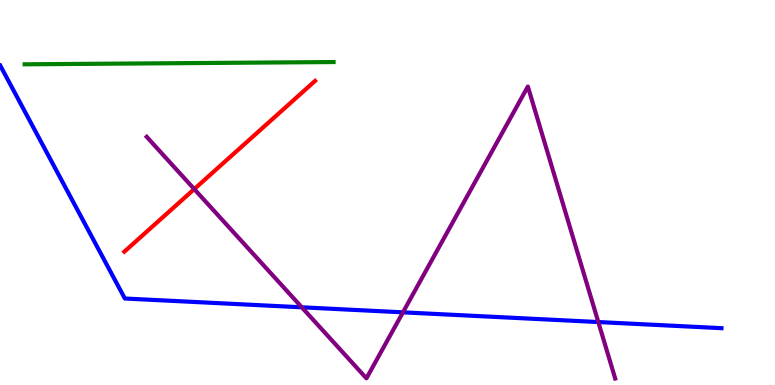[{'lines': ['blue', 'red'], 'intersections': []}, {'lines': ['green', 'red'], 'intersections': []}, {'lines': ['purple', 'red'], 'intersections': [{'x': 2.51, 'y': 5.09}]}, {'lines': ['blue', 'green'], 'intersections': []}, {'lines': ['blue', 'purple'], 'intersections': [{'x': 3.89, 'y': 2.02}, {'x': 5.2, 'y': 1.89}, {'x': 7.72, 'y': 1.64}]}, {'lines': ['green', 'purple'], 'intersections': []}]